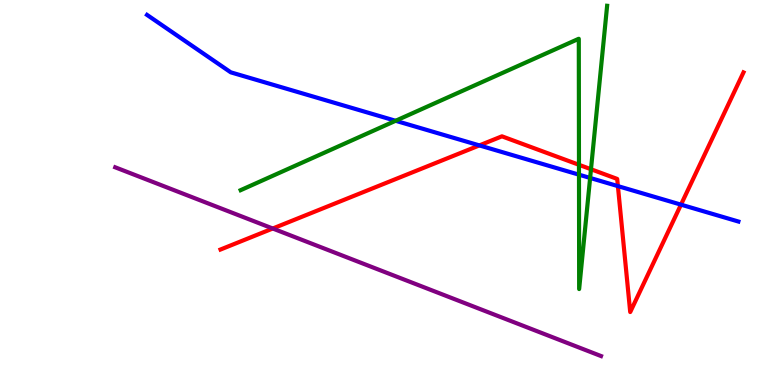[{'lines': ['blue', 'red'], 'intersections': [{'x': 6.19, 'y': 6.22}, {'x': 7.97, 'y': 5.17}, {'x': 8.79, 'y': 4.68}]}, {'lines': ['green', 'red'], 'intersections': [{'x': 7.47, 'y': 5.72}, {'x': 7.63, 'y': 5.6}]}, {'lines': ['purple', 'red'], 'intersections': [{'x': 3.52, 'y': 4.06}]}, {'lines': ['blue', 'green'], 'intersections': [{'x': 5.1, 'y': 6.86}, {'x': 7.47, 'y': 5.46}, {'x': 7.61, 'y': 5.38}]}, {'lines': ['blue', 'purple'], 'intersections': []}, {'lines': ['green', 'purple'], 'intersections': []}]